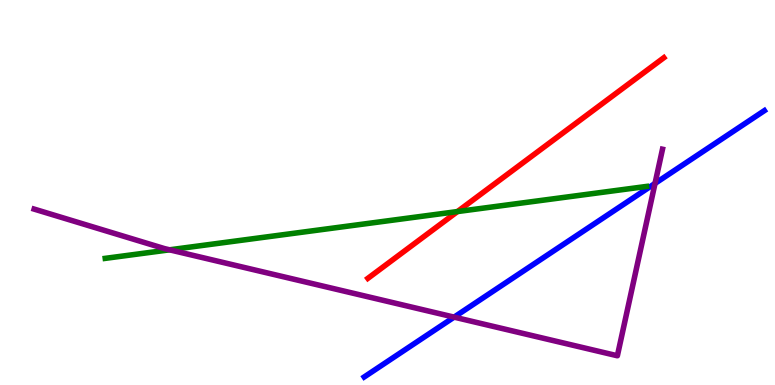[{'lines': ['blue', 'red'], 'intersections': []}, {'lines': ['green', 'red'], 'intersections': [{'x': 5.9, 'y': 4.51}]}, {'lines': ['purple', 'red'], 'intersections': []}, {'lines': ['blue', 'green'], 'intersections': []}, {'lines': ['blue', 'purple'], 'intersections': [{'x': 5.86, 'y': 1.76}, {'x': 8.45, 'y': 5.24}]}, {'lines': ['green', 'purple'], 'intersections': [{'x': 2.19, 'y': 3.51}]}]